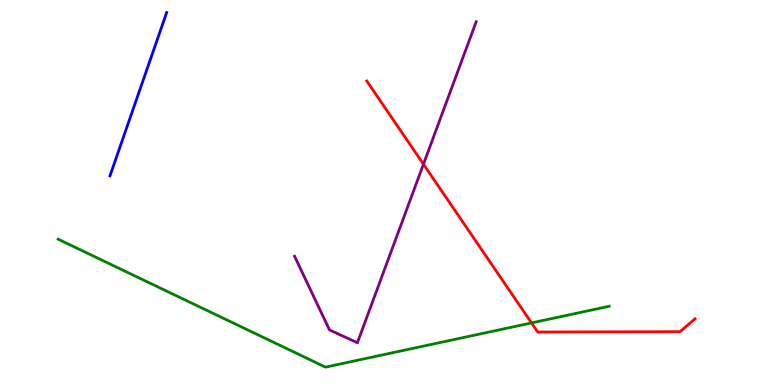[{'lines': ['blue', 'red'], 'intersections': []}, {'lines': ['green', 'red'], 'intersections': [{'x': 6.86, 'y': 1.61}]}, {'lines': ['purple', 'red'], 'intersections': [{'x': 5.46, 'y': 5.73}]}, {'lines': ['blue', 'green'], 'intersections': []}, {'lines': ['blue', 'purple'], 'intersections': []}, {'lines': ['green', 'purple'], 'intersections': []}]